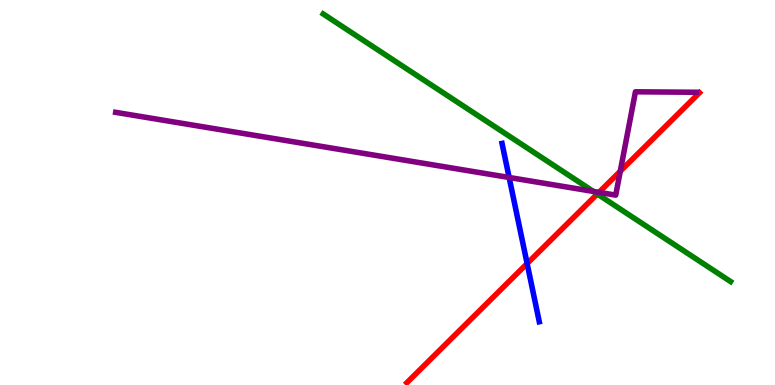[{'lines': ['blue', 'red'], 'intersections': [{'x': 6.8, 'y': 3.15}]}, {'lines': ['green', 'red'], 'intersections': [{'x': 7.71, 'y': 4.96}]}, {'lines': ['purple', 'red'], 'intersections': [{'x': 7.73, 'y': 5.0}, {'x': 8.0, 'y': 5.55}]}, {'lines': ['blue', 'green'], 'intersections': []}, {'lines': ['blue', 'purple'], 'intersections': [{'x': 6.57, 'y': 5.39}]}, {'lines': ['green', 'purple'], 'intersections': [{'x': 7.66, 'y': 5.03}]}]